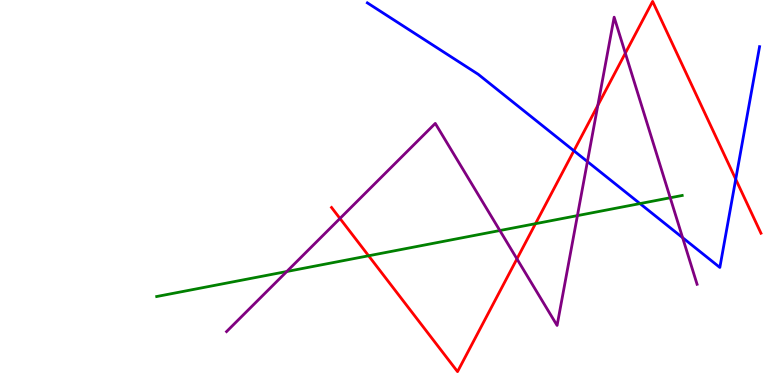[{'lines': ['blue', 'red'], 'intersections': [{'x': 7.41, 'y': 6.08}, {'x': 9.49, 'y': 5.34}]}, {'lines': ['green', 'red'], 'intersections': [{'x': 4.76, 'y': 3.36}, {'x': 6.91, 'y': 4.19}]}, {'lines': ['purple', 'red'], 'intersections': [{'x': 4.39, 'y': 4.33}, {'x': 6.67, 'y': 3.28}, {'x': 7.71, 'y': 7.26}, {'x': 8.07, 'y': 8.62}]}, {'lines': ['blue', 'green'], 'intersections': [{'x': 8.26, 'y': 4.71}]}, {'lines': ['blue', 'purple'], 'intersections': [{'x': 7.58, 'y': 5.8}, {'x': 8.81, 'y': 3.83}]}, {'lines': ['green', 'purple'], 'intersections': [{'x': 3.7, 'y': 2.95}, {'x': 6.45, 'y': 4.01}, {'x': 7.45, 'y': 4.4}, {'x': 8.65, 'y': 4.86}]}]